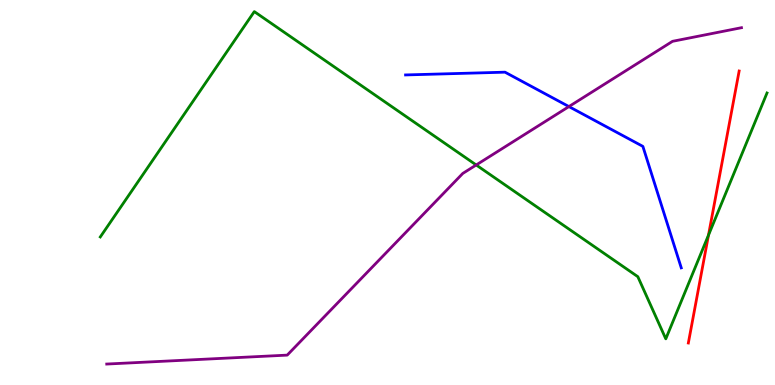[{'lines': ['blue', 'red'], 'intersections': []}, {'lines': ['green', 'red'], 'intersections': [{'x': 9.14, 'y': 3.89}]}, {'lines': ['purple', 'red'], 'intersections': []}, {'lines': ['blue', 'green'], 'intersections': []}, {'lines': ['blue', 'purple'], 'intersections': [{'x': 7.34, 'y': 7.23}]}, {'lines': ['green', 'purple'], 'intersections': [{'x': 6.14, 'y': 5.71}]}]